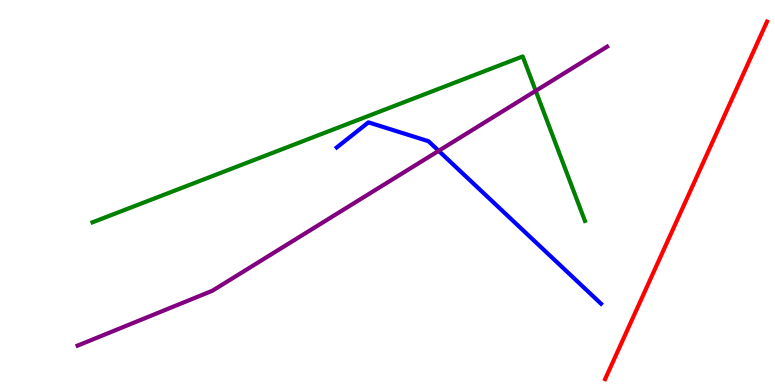[{'lines': ['blue', 'red'], 'intersections': []}, {'lines': ['green', 'red'], 'intersections': []}, {'lines': ['purple', 'red'], 'intersections': []}, {'lines': ['blue', 'green'], 'intersections': []}, {'lines': ['blue', 'purple'], 'intersections': [{'x': 5.66, 'y': 6.08}]}, {'lines': ['green', 'purple'], 'intersections': [{'x': 6.91, 'y': 7.64}]}]